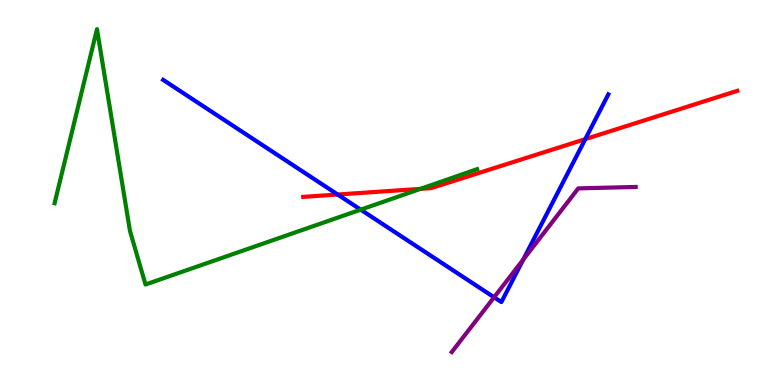[{'lines': ['blue', 'red'], 'intersections': [{'x': 4.36, 'y': 4.95}, {'x': 7.55, 'y': 6.39}]}, {'lines': ['green', 'red'], 'intersections': [{'x': 5.43, 'y': 5.09}]}, {'lines': ['purple', 'red'], 'intersections': []}, {'lines': ['blue', 'green'], 'intersections': [{'x': 4.65, 'y': 4.55}]}, {'lines': ['blue', 'purple'], 'intersections': [{'x': 6.38, 'y': 2.28}, {'x': 6.75, 'y': 3.26}]}, {'lines': ['green', 'purple'], 'intersections': []}]